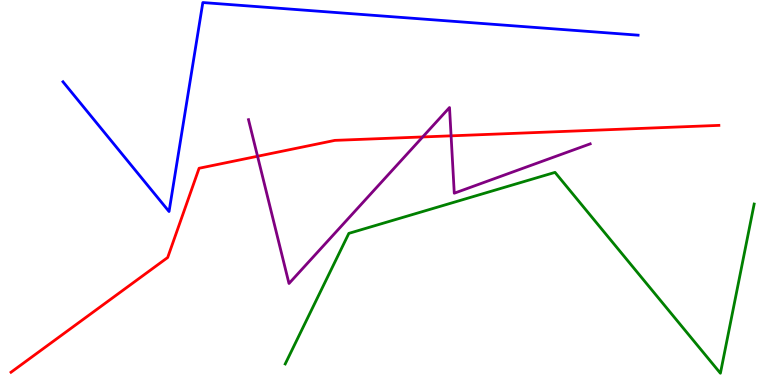[{'lines': ['blue', 'red'], 'intersections': []}, {'lines': ['green', 'red'], 'intersections': []}, {'lines': ['purple', 'red'], 'intersections': [{'x': 3.32, 'y': 5.94}, {'x': 5.45, 'y': 6.44}, {'x': 5.82, 'y': 6.47}]}, {'lines': ['blue', 'green'], 'intersections': []}, {'lines': ['blue', 'purple'], 'intersections': []}, {'lines': ['green', 'purple'], 'intersections': []}]